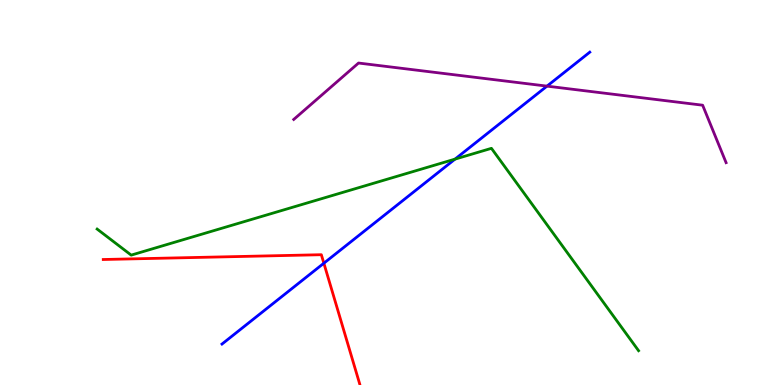[{'lines': ['blue', 'red'], 'intersections': [{'x': 4.18, 'y': 3.16}]}, {'lines': ['green', 'red'], 'intersections': []}, {'lines': ['purple', 'red'], 'intersections': []}, {'lines': ['blue', 'green'], 'intersections': [{'x': 5.87, 'y': 5.87}]}, {'lines': ['blue', 'purple'], 'intersections': [{'x': 7.06, 'y': 7.76}]}, {'lines': ['green', 'purple'], 'intersections': []}]